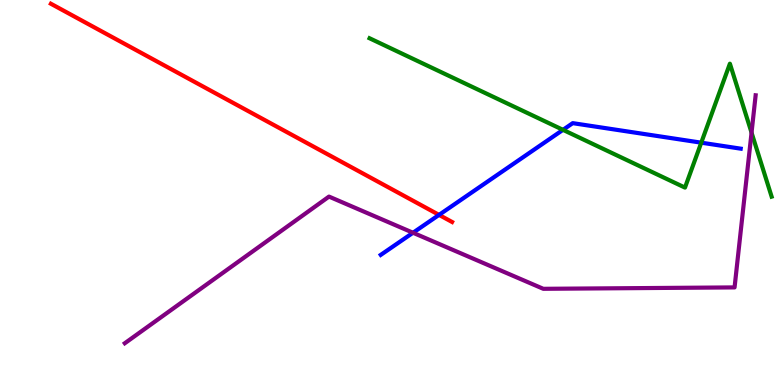[{'lines': ['blue', 'red'], 'intersections': [{'x': 5.67, 'y': 4.42}]}, {'lines': ['green', 'red'], 'intersections': []}, {'lines': ['purple', 'red'], 'intersections': []}, {'lines': ['blue', 'green'], 'intersections': [{'x': 7.26, 'y': 6.63}, {'x': 9.05, 'y': 6.29}]}, {'lines': ['blue', 'purple'], 'intersections': [{'x': 5.33, 'y': 3.95}]}, {'lines': ['green', 'purple'], 'intersections': [{'x': 9.7, 'y': 6.56}]}]